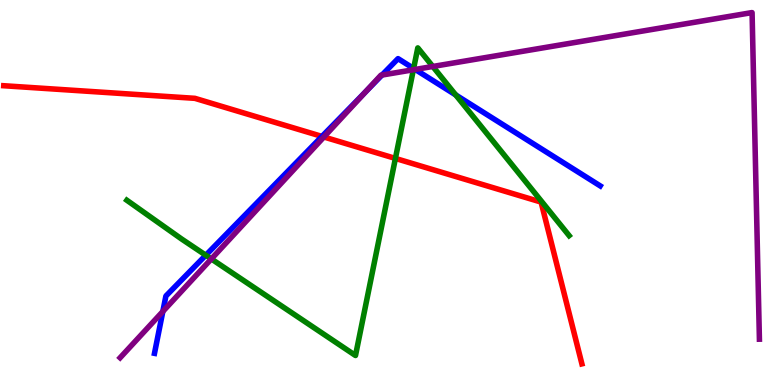[{'lines': ['blue', 'red'], 'intersections': [{'x': 4.15, 'y': 6.46}]}, {'lines': ['green', 'red'], 'intersections': [{'x': 5.1, 'y': 5.89}]}, {'lines': ['purple', 'red'], 'intersections': [{'x': 4.18, 'y': 6.44}]}, {'lines': ['blue', 'green'], 'intersections': [{'x': 2.66, 'y': 3.37}, {'x': 5.34, 'y': 8.22}, {'x': 5.88, 'y': 7.53}]}, {'lines': ['blue', 'purple'], 'intersections': [{'x': 2.1, 'y': 1.91}, {'x': 4.72, 'y': 7.62}, {'x': 4.93, 'y': 8.05}, {'x': 5.36, 'y': 8.2}]}, {'lines': ['green', 'purple'], 'intersections': [{'x': 2.73, 'y': 3.27}, {'x': 5.33, 'y': 8.19}, {'x': 5.58, 'y': 8.27}]}]